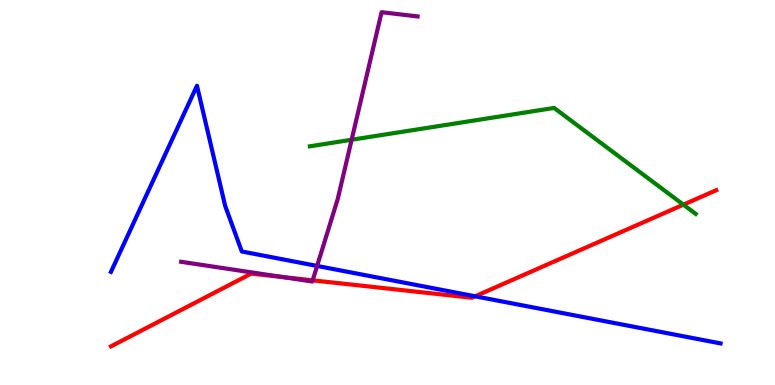[{'lines': ['blue', 'red'], 'intersections': [{'x': 6.13, 'y': 2.3}]}, {'lines': ['green', 'red'], 'intersections': [{'x': 8.82, 'y': 4.68}]}, {'lines': ['purple', 'red'], 'intersections': [{'x': 3.64, 'y': 2.81}, {'x': 4.03, 'y': 2.72}]}, {'lines': ['blue', 'green'], 'intersections': []}, {'lines': ['blue', 'purple'], 'intersections': [{'x': 4.09, 'y': 3.09}]}, {'lines': ['green', 'purple'], 'intersections': [{'x': 4.54, 'y': 6.37}]}]